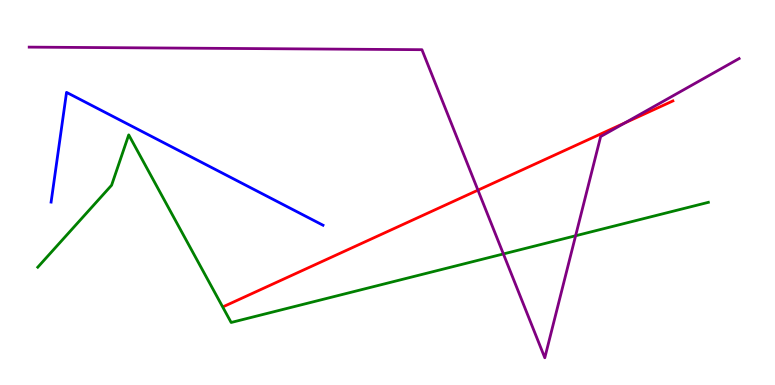[{'lines': ['blue', 'red'], 'intersections': []}, {'lines': ['green', 'red'], 'intersections': []}, {'lines': ['purple', 'red'], 'intersections': [{'x': 6.17, 'y': 5.06}, {'x': 8.06, 'y': 6.81}]}, {'lines': ['blue', 'green'], 'intersections': []}, {'lines': ['blue', 'purple'], 'intersections': []}, {'lines': ['green', 'purple'], 'intersections': [{'x': 6.5, 'y': 3.4}, {'x': 7.43, 'y': 3.88}]}]